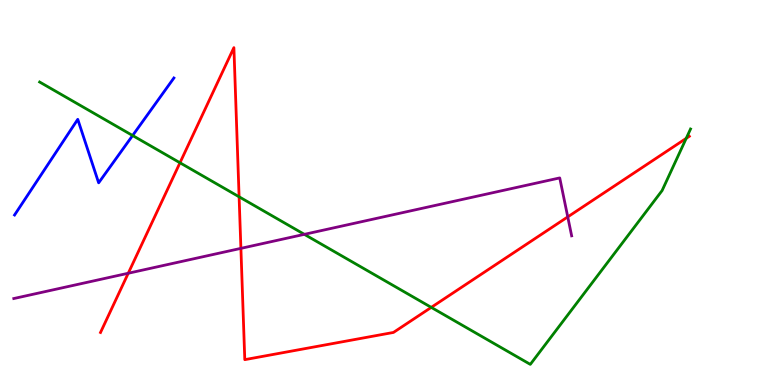[{'lines': ['blue', 'red'], 'intersections': []}, {'lines': ['green', 'red'], 'intersections': [{'x': 2.32, 'y': 5.77}, {'x': 3.09, 'y': 4.89}, {'x': 5.56, 'y': 2.02}, {'x': 8.85, 'y': 6.41}]}, {'lines': ['purple', 'red'], 'intersections': [{'x': 1.65, 'y': 2.9}, {'x': 3.11, 'y': 3.55}, {'x': 7.33, 'y': 4.37}]}, {'lines': ['blue', 'green'], 'intersections': [{'x': 1.71, 'y': 6.48}]}, {'lines': ['blue', 'purple'], 'intersections': []}, {'lines': ['green', 'purple'], 'intersections': [{'x': 3.93, 'y': 3.91}]}]